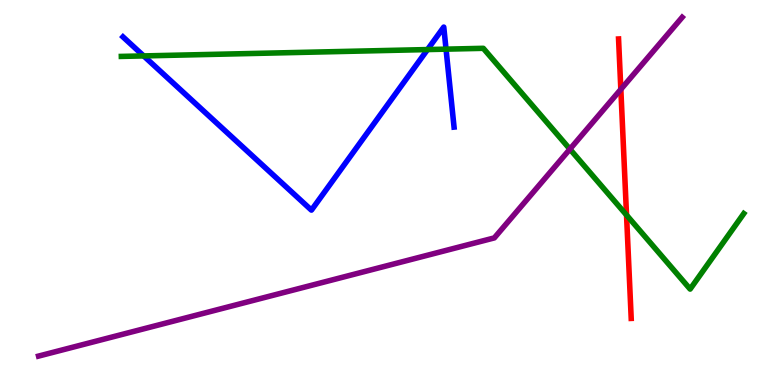[{'lines': ['blue', 'red'], 'intersections': []}, {'lines': ['green', 'red'], 'intersections': [{'x': 8.08, 'y': 4.41}]}, {'lines': ['purple', 'red'], 'intersections': [{'x': 8.01, 'y': 7.68}]}, {'lines': ['blue', 'green'], 'intersections': [{'x': 1.85, 'y': 8.55}, {'x': 5.52, 'y': 8.71}, {'x': 5.76, 'y': 8.72}]}, {'lines': ['blue', 'purple'], 'intersections': []}, {'lines': ['green', 'purple'], 'intersections': [{'x': 7.35, 'y': 6.13}]}]